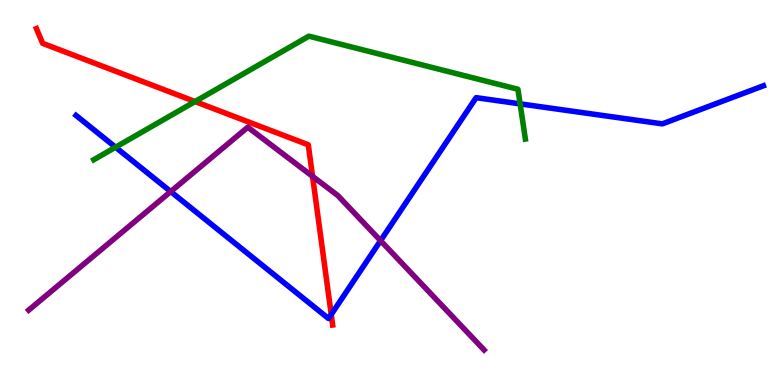[{'lines': ['blue', 'red'], 'intersections': [{'x': 4.27, 'y': 1.83}]}, {'lines': ['green', 'red'], 'intersections': [{'x': 2.52, 'y': 7.36}]}, {'lines': ['purple', 'red'], 'intersections': [{'x': 4.03, 'y': 5.42}]}, {'lines': ['blue', 'green'], 'intersections': [{'x': 1.49, 'y': 6.18}, {'x': 6.71, 'y': 7.3}]}, {'lines': ['blue', 'purple'], 'intersections': [{'x': 2.2, 'y': 5.02}, {'x': 4.91, 'y': 3.75}]}, {'lines': ['green', 'purple'], 'intersections': []}]